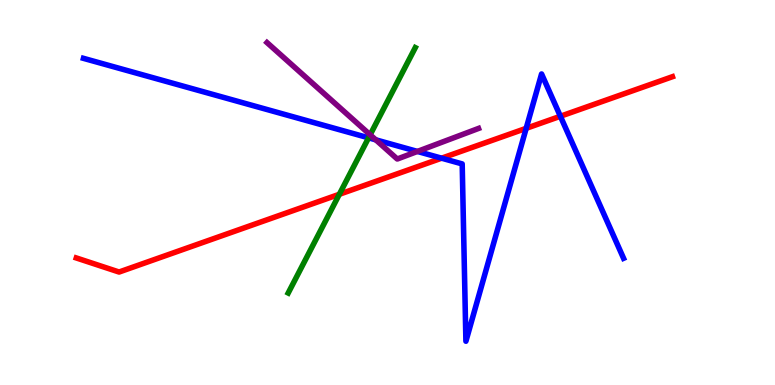[{'lines': ['blue', 'red'], 'intersections': [{'x': 5.7, 'y': 5.89}, {'x': 6.79, 'y': 6.67}, {'x': 7.23, 'y': 6.98}]}, {'lines': ['green', 'red'], 'intersections': [{'x': 4.38, 'y': 4.95}]}, {'lines': ['purple', 'red'], 'intersections': []}, {'lines': ['blue', 'green'], 'intersections': [{'x': 4.76, 'y': 6.42}]}, {'lines': ['blue', 'purple'], 'intersections': [{'x': 4.85, 'y': 6.37}, {'x': 5.39, 'y': 6.07}]}, {'lines': ['green', 'purple'], 'intersections': [{'x': 4.78, 'y': 6.5}]}]